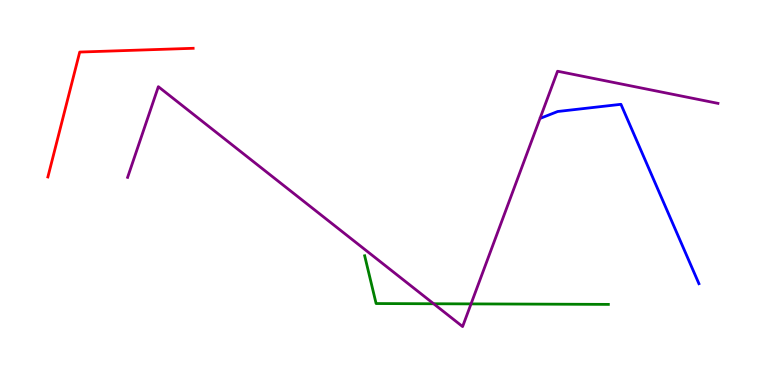[{'lines': ['blue', 'red'], 'intersections': []}, {'lines': ['green', 'red'], 'intersections': []}, {'lines': ['purple', 'red'], 'intersections': []}, {'lines': ['blue', 'green'], 'intersections': []}, {'lines': ['blue', 'purple'], 'intersections': []}, {'lines': ['green', 'purple'], 'intersections': [{'x': 5.6, 'y': 2.11}, {'x': 6.08, 'y': 2.11}]}]